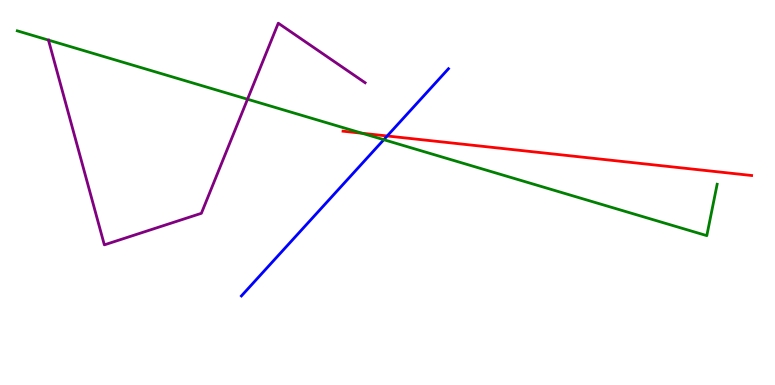[{'lines': ['blue', 'red'], 'intersections': [{'x': 5.0, 'y': 6.47}]}, {'lines': ['green', 'red'], 'intersections': [{'x': 4.67, 'y': 6.54}]}, {'lines': ['purple', 'red'], 'intersections': []}, {'lines': ['blue', 'green'], 'intersections': [{'x': 4.95, 'y': 6.37}]}, {'lines': ['blue', 'purple'], 'intersections': []}, {'lines': ['green', 'purple'], 'intersections': [{'x': 3.19, 'y': 7.42}]}]